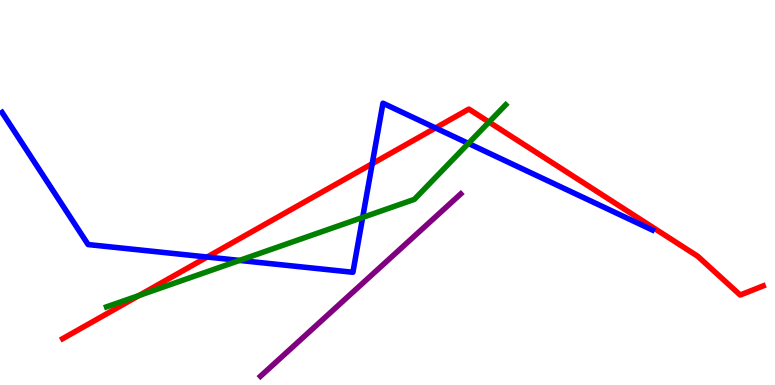[{'lines': ['blue', 'red'], 'intersections': [{'x': 2.67, 'y': 3.32}, {'x': 4.8, 'y': 5.75}, {'x': 5.62, 'y': 6.68}]}, {'lines': ['green', 'red'], 'intersections': [{'x': 1.79, 'y': 2.32}, {'x': 6.31, 'y': 6.83}]}, {'lines': ['purple', 'red'], 'intersections': []}, {'lines': ['blue', 'green'], 'intersections': [{'x': 3.09, 'y': 3.24}, {'x': 4.68, 'y': 4.35}, {'x': 6.04, 'y': 6.27}]}, {'lines': ['blue', 'purple'], 'intersections': []}, {'lines': ['green', 'purple'], 'intersections': []}]